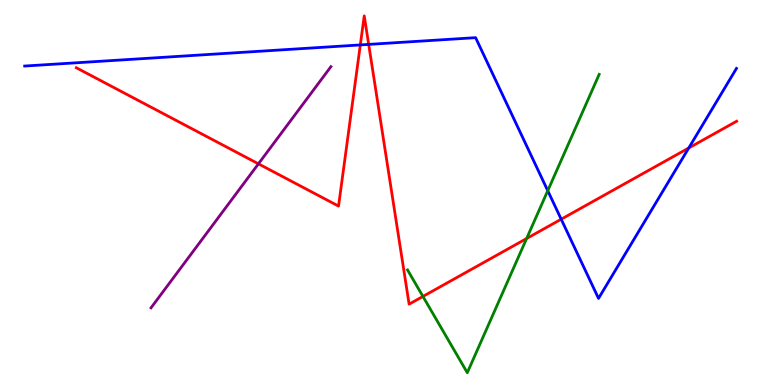[{'lines': ['blue', 'red'], 'intersections': [{'x': 4.65, 'y': 8.83}, {'x': 4.76, 'y': 8.85}, {'x': 7.24, 'y': 4.31}, {'x': 8.89, 'y': 6.16}]}, {'lines': ['green', 'red'], 'intersections': [{'x': 5.46, 'y': 2.3}, {'x': 6.8, 'y': 3.8}]}, {'lines': ['purple', 'red'], 'intersections': [{'x': 3.33, 'y': 5.74}]}, {'lines': ['blue', 'green'], 'intersections': [{'x': 7.07, 'y': 5.05}]}, {'lines': ['blue', 'purple'], 'intersections': []}, {'lines': ['green', 'purple'], 'intersections': []}]